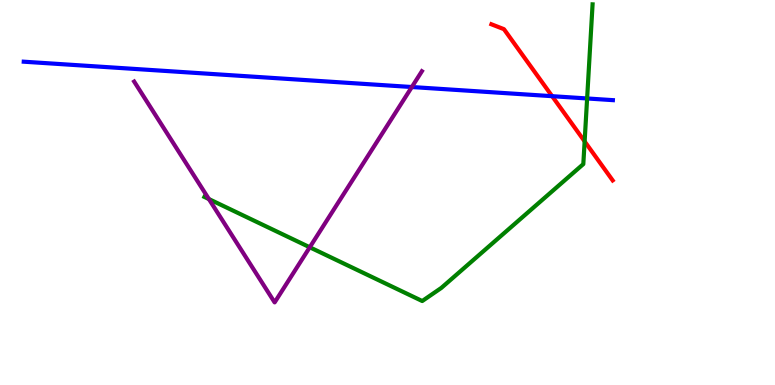[{'lines': ['blue', 'red'], 'intersections': [{'x': 7.12, 'y': 7.5}]}, {'lines': ['green', 'red'], 'intersections': [{'x': 7.54, 'y': 6.33}]}, {'lines': ['purple', 'red'], 'intersections': []}, {'lines': ['blue', 'green'], 'intersections': [{'x': 7.58, 'y': 7.44}]}, {'lines': ['blue', 'purple'], 'intersections': [{'x': 5.31, 'y': 7.74}]}, {'lines': ['green', 'purple'], 'intersections': [{'x': 2.7, 'y': 4.83}, {'x': 4.0, 'y': 3.58}]}]